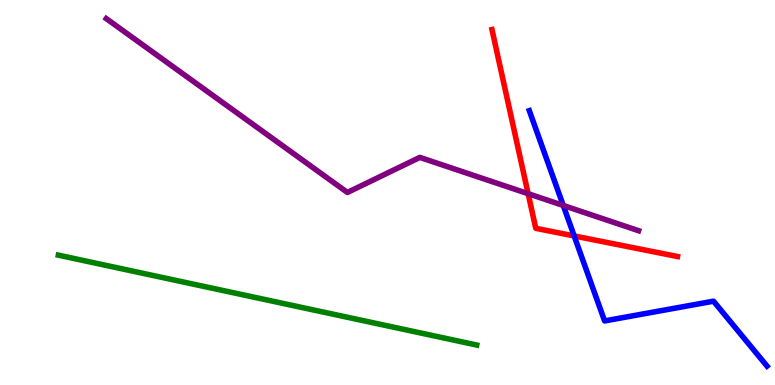[{'lines': ['blue', 'red'], 'intersections': [{'x': 7.41, 'y': 3.87}]}, {'lines': ['green', 'red'], 'intersections': []}, {'lines': ['purple', 'red'], 'intersections': [{'x': 6.81, 'y': 4.97}]}, {'lines': ['blue', 'green'], 'intersections': []}, {'lines': ['blue', 'purple'], 'intersections': [{'x': 7.27, 'y': 4.66}]}, {'lines': ['green', 'purple'], 'intersections': []}]